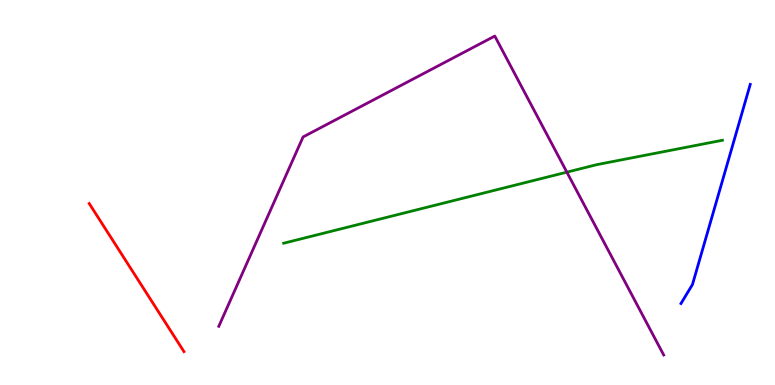[{'lines': ['blue', 'red'], 'intersections': []}, {'lines': ['green', 'red'], 'intersections': []}, {'lines': ['purple', 'red'], 'intersections': []}, {'lines': ['blue', 'green'], 'intersections': []}, {'lines': ['blue', 'purple'], 'intersections': []}, {'lines': ['green', 'purple'], 'intersections': [{'x': 7.31, 'y': 5.53}]}]